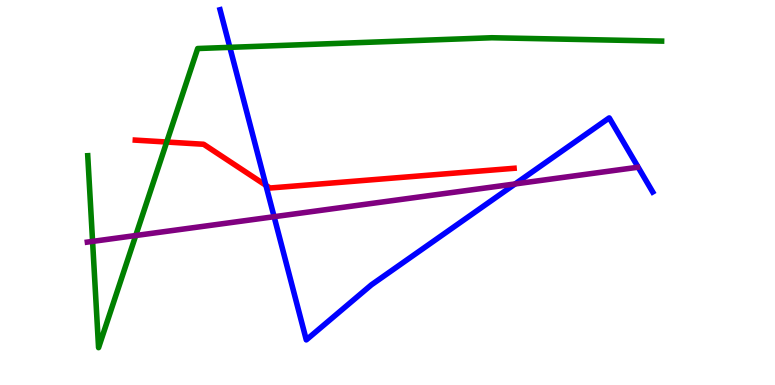[{'lines': ['blue', 'red'], 'intersections': [{'x': 3.43, 'y': 5.19}]}, {'lines': ['green', 'red'], 'intersections': [{'x': 2.15, 'y': 6.31}]}, {'lines': ['purple', 'red'], 'intersections': []}, {'lines': ['blue', 'green'], 'intersections': [{'x': 2.97, 'y': 8.77}]}, {'lines': ['blue', 'purple'], 'intersections': [{'x': 3.54, 'y': 4.37}, {'x': 6.65, 'y': 5.22}]}, {'lines': ['green', 'purple'], 'intersections': [{'x': 1.19, 'y': 3.73}, {'x': 1.75, 'y': 3.88}]}]